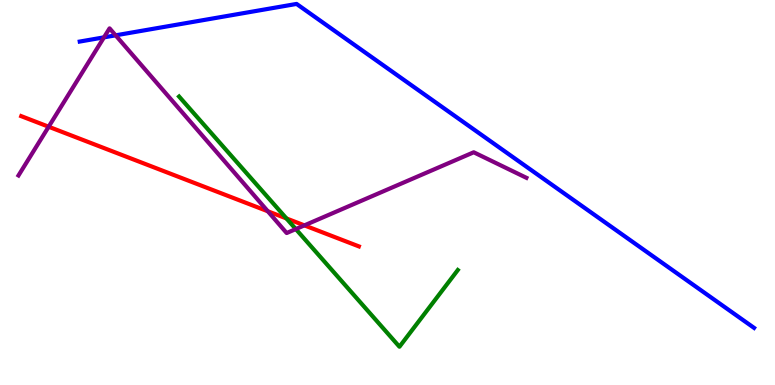[{'lines': ['blue', 'red'], 'intersections': []}, {'lines': ['green', 'red'], 'intersections': [{'x': 3.7, 'y': 4.33}]}, {'lines': ['purple', 'red'], 'intersections': [{'x': 0.628, 'y': 6.71}, {'x': 3.46, 'y': 4.51}, {'x': 3.93, 'y': 4.15}]}, {'lines': ['blue', 'green'], 'intersections': []}, {'lines': ['blue', 'purple'], 'intersections': [{'x': 1.34, 'y': 9.03}, {'x': 1.49, 'y': 9.08}]}, {'lines': ['green', 'purple'], 'intersections': [{'x': 3.82, 'y': 4.05}]}]